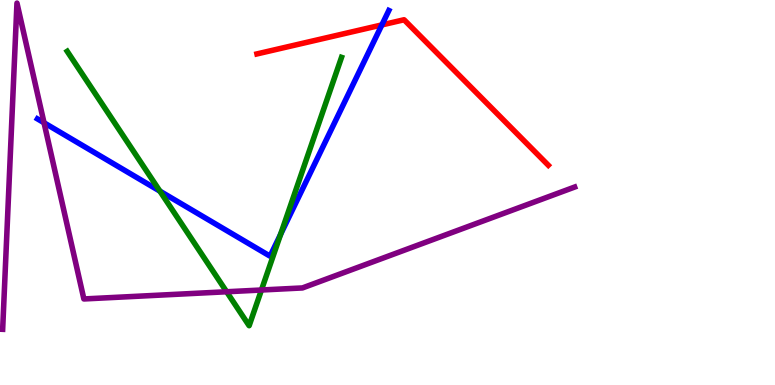[{'lines': ['blue', 'red'], 'intersections': [{'x': 4.93, 'y': 9.35}]}, {'lines': ['green', 'red'], 'intersections': []}, {'lines': ['purple', 'red'], 'intersections': []}, {'lines': ['blue', 'green'], 'intersections': [{'x': 2.06, 'y': 5.04}, {'x': 3.62, 'y': 3.91}]}, {'lines': ['blue', 'purple'], 'intersections': [{'x': 0.568, 'y': 6.81}]}, {'lines': ['green', 'purple'], 'intersections': [{'x': 2.92, 'y': 2.42}, {'x': 3.37, 'y': 2.47}]}]